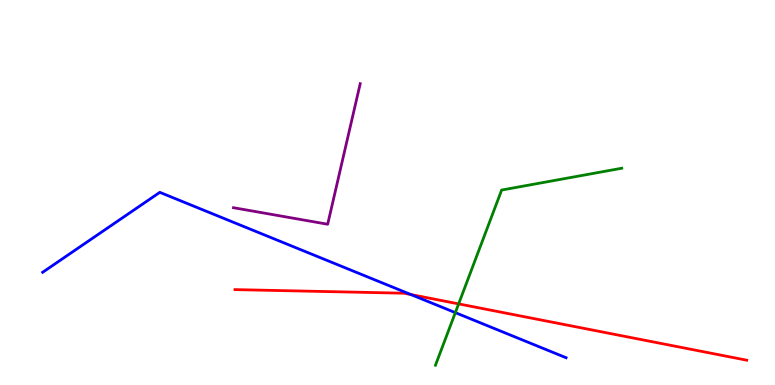[{'lines': ['blue', 'red'], 'intersections': [{'x': 5.3, 'y': 2.35}]}, {'lines': ['green', 'red'], 'intersections': [{'x': 5.92, 'y': 2.11}]}, {'lines': ['purple', 'red'], 'intersections': []}, {'lines': ['blue', 'green'], 'intersections': [{'x': 5.88, 'y': 1.88}]}, {'lines': ['blue', 'purple'], 'intersections': []}, {'lines': ['green', 'purple'], 'intersections': []}]